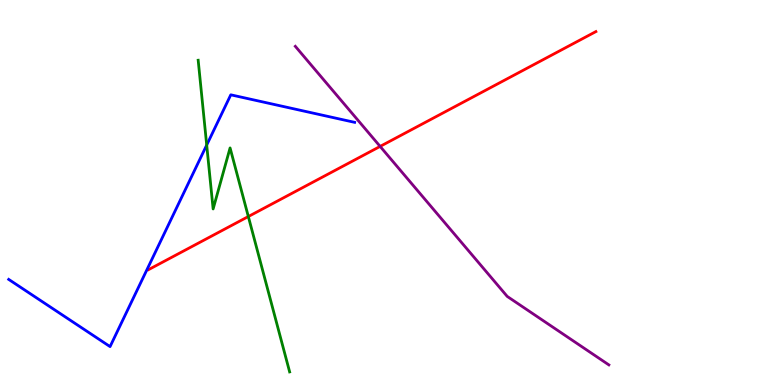[{'lines': ['blue', 'red'], 'intersections': []}, {'lines': ['green', 'red'], 'intersections': [{'x': 3.2, 'y': 4.38}]}, {'lines': ['purple', 'red'], 'intersections': [{'x': 4.9, 'y': 6.2}]}, {'lines': ['blue', 'green'], 'intersections': [{'x': 2.67, 'y': 6.23}]}, {'lines': ['blue', 'purple'], 'intersections': []}, {'lines': ['green', 'purple'], 'intersections': []}]